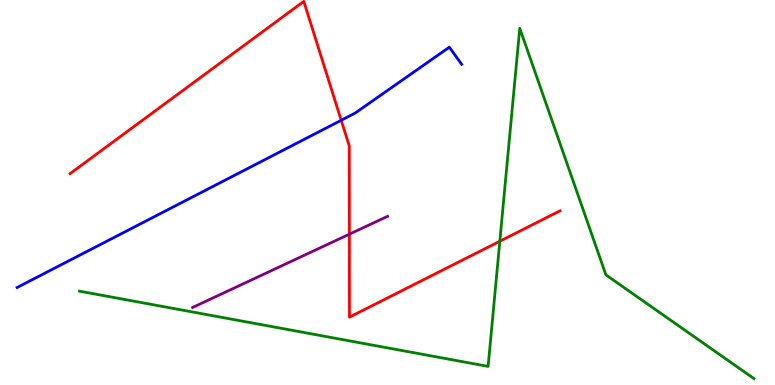[{'lines': ['blue', 'red'], 'intersections': [{'x': 4.4, 'y': 6.88}]}, {'lines': ['green', 'red'], 'intersections': [{'x': 6.45, 'y': 3.73}]}, {'lines': ['purple', 'red'], 'intersections': [{'x': 4.51, 'y': 3.92}]}, {'lines': ['blue', 'green'], 'intersections': []}, {'lines': ['blue', 'purple'], 'intersections': []}, {'lines': ['green', 'purple'], 'intersections': []}]